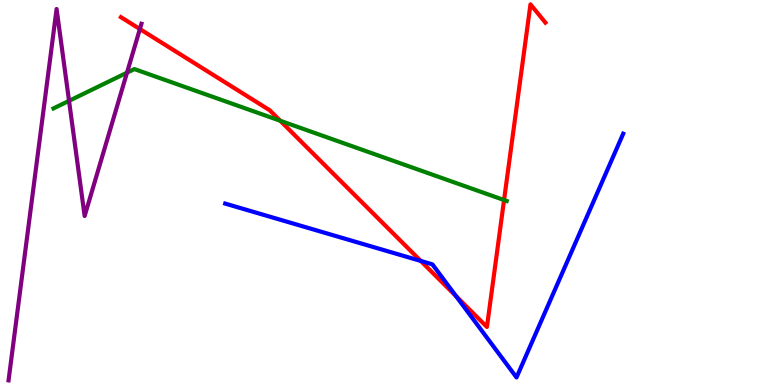[{'lines': ['blue', 'red'], 'intersections': [{'x': 5.43, 'y': 3.22}, {'x': 5.88, 'y': 2.31}]}, {'lines': ['green', 'red'], 'intersections': [{'x': 3.62, 'y': 6.86}, {'x': 6.5, 'y': 4.8}]}, {'lines': ['purple', 'red'], 'intersections': [{'x': 1.81, 'y': 9.25}]}, {'lines': ['blue', 'green'], 'intersections': []}, {'lines': ['blue', 'purple'], 'intersections': []}, {'lines': ['green', 'purple'], 'intersections': [{'x': 0.891, 'y': 7.38}, {'x': 1.64, 'y': 8.11}]}]